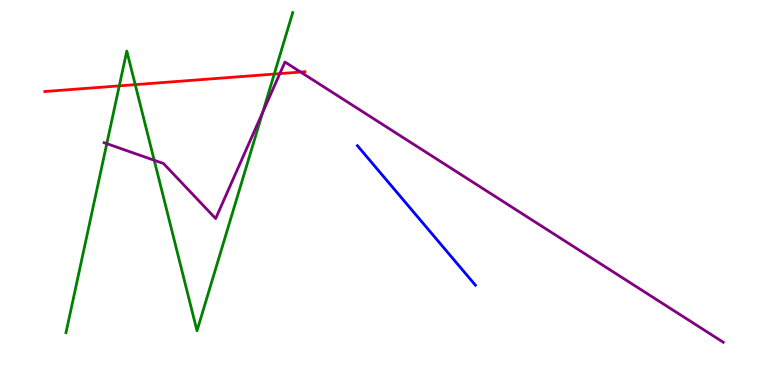[{'lines': ['blue', 'red'], 'intersections': []}, {'lines': ['green', 'red'], 'intersections': [{'x': 1.54, 'y': 7.77}, {'x': 1.74, 'y': 7.8}, {'x': 3.54, 'y': 8.08}]}, {'lines': ['purple', 'red'], 'intersections': [{'x': 3.61, 'y': 8.09}, {'x': 3.88, 'y': 8.13}]}, {'lines': ['blue', 'green'], 'intersections': []}, {'lines': ['blue', 'purple'], 'intersections': []}, {'lines': ['green', 'purple'], 'intersections': [{'x': 1.38, 'y': 6.27}, {'x': 1.99, 'y': 5.84}, {'x': 3.39, 'y': 7.09}]}]